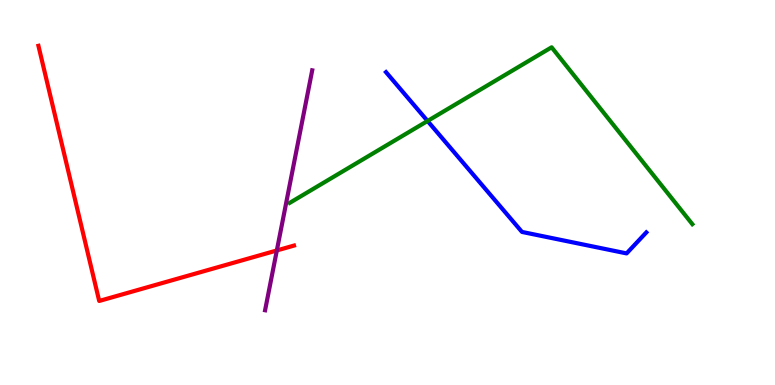[{'lines': ['blue', 'red'], 'intersections': []}, {'lines': ['green', 'red'], 'intersections': []}, {'lines': ['purple', 'red'], 'intersections': [{'x': 3.57, 'y': 3.49}]}, {'lines': ['blue', 'green'], 'intersections': [{'x': 5.52, 'y': 6.86}]}, {'lines': ['blue', 'purple'], 'intersections': []}, {'lines': ['green', 'purple'], 'intersections': []}]